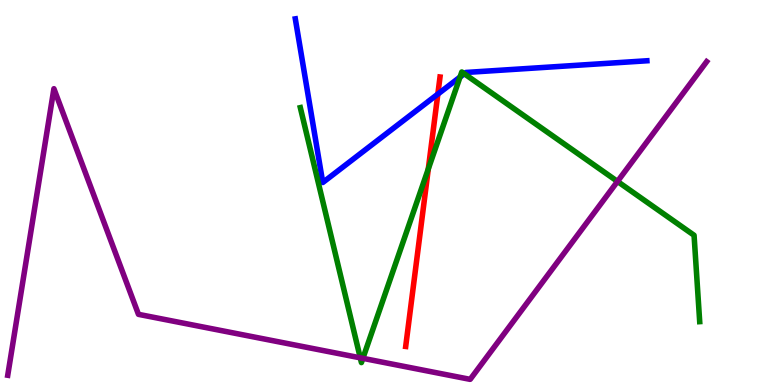[{'lines': ['blue', 'red'], 'intersections': [{'x': 5.65, 'y': 7.56}]}, {'lines': ['green', 'red'], 'intersections': [{'x': 5.53, 'y': 5.61}]}, {'lines': ['purple', 'red'], 'intersections': []}, {'lines': ['blue', 'green'], 'intersections': [{'x': 5.94, 'y': 8.0}, {'x': 5.99, 'y': 8.08}]}, {'lines': ['blue', 'purple'], 'intersections': []}, {'lines': ['green', 'purple'], 'intersections': [{'x': 4.65, 'y': 0.706}, {'x': 4.68, 'y': 0.693}, {'x': 7.97, 'y': 5.29}]}]